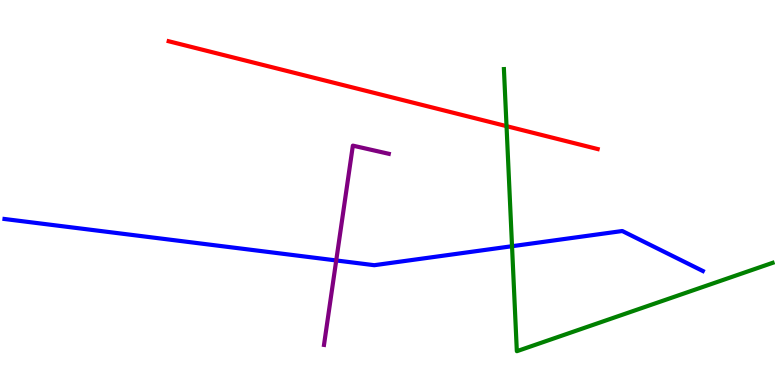[{'lines': ['blue', 'red'], 'intersections': []}, {'lines': ['green', 'red'], 'intersections': [{'x': 6.54, 'y': 6.72}]}, {'lines': ['purple', 'red'], 'intersections': []}, {'lines': ['blue', 'green'], 'intersections': [{'x': 6.61, 'y': 3.6}]}, {'lines': ['blue', 'purple'], 'intersections': [{'x': 4.34, 'y': 3.24}]}, {'lines': ['green', 'purple'], 'intersections': []}]